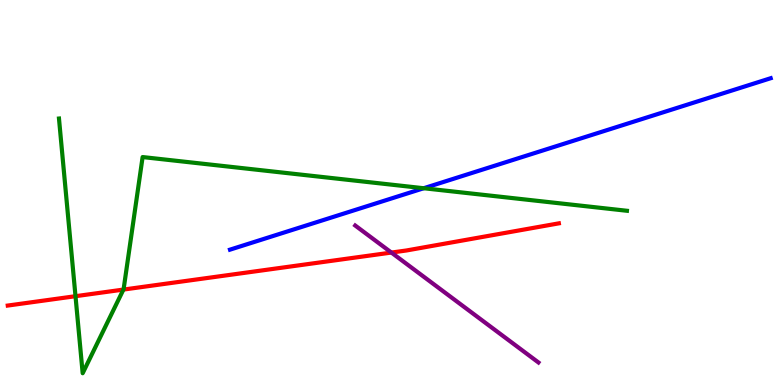[{'lines': ['blue', 'red'], 'intersections': []}, {'lines': ['green', 'red'], 'intersections': [{'x': 0.974, 'y': 2.31}, {'x': 1.59, 'y': 2.48}]}, {'lines': ['purple', 'red'], 'intersections': [{'x': 5.05, 'y': 3.44}]}, {'lines': ['blue', 'green'], 'intersections': [{'x': 5.47, 'y': 5.11}]}, {'lines': ['blue', 'purple'], 'intersections': []}, {'lines': ['green', 'purple'], 'intersections': []}]